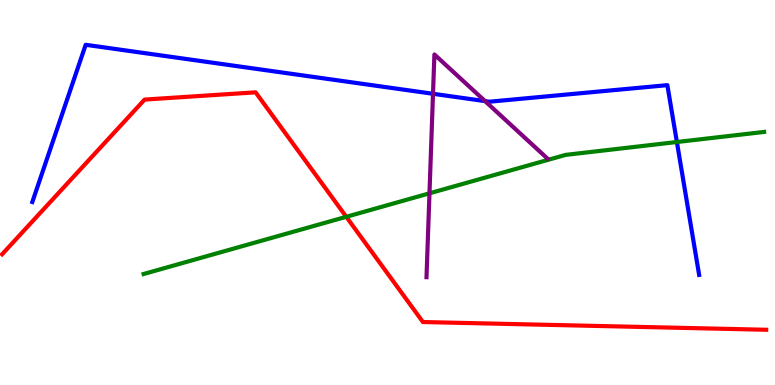[{'lines': ['blue', 'red'], 'intersections': []}, {'lines': ['green', 'red'], 'intersections': [{'x': 4.47, 'y': 4.37}]}, {'lines': ['purple', 'red'], 'intersections': []}, {'lines': ['blue', 'green'], 'intersections': [{'x': 8.73, 'y': 6.31}]}, {'lines': ['blue', 'purple'], 'intersections': [{'x': 5.59, 'y': 7.56}, {'x': 6.26, 'y': 7.37}]}, {'lines': ['green', 'purple'], 'intersections': [{'x': 5.54, 'y': 4.98}]}]